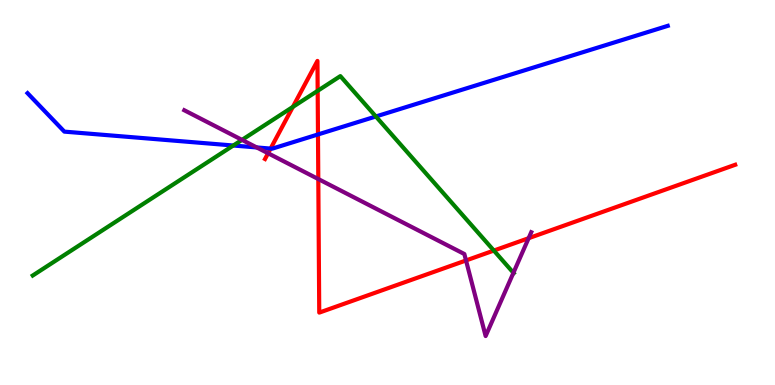[{'lines': ['blue', 'red'], 'intersections': [{'x': 3.49, 'y': 6.14}, {'x': 4.1, 'y': 6.51}]}, {'lines': ['green', 'red'], 'intersections': [{'x': 3.78, 'y': 7.22}, {'x': 4.1, 'y': 7.64}, {'x': 6.37, 'y': 3.49}]}, {'lines': ['purple', 'red'], 'intersections': [{'x': 3.46, 'y': 6.02}, {'x': 4.11, 'y': 5.35}, {'x': 6.01, 'y': 3.23}, {'x': 6.82, 'y': 3.81}]}, {'lines': ['blue', 'green'], 'intersections': [{'x': 3.01, 'y': 6.22}, {'x': 4.85, 'y': 6.97}]}, {'lines': ['blue', 'purple'], 'intersections': [{'x': 3.31, 'y': 6.17}]}, {'lines': ['green', 'purple'], 'intersections': [{'x': 3.12, 'y': 6.37}, {'x': 6.62, 'y': 2.91}]}]